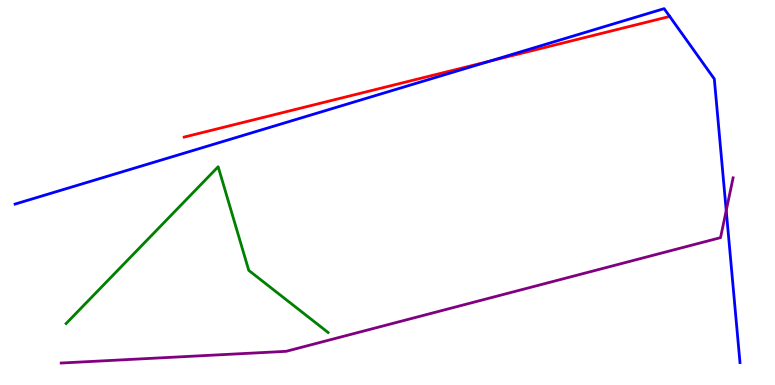[{'lines': ['blue', 'red'], 'intersections': [{'x': 6.32, 'y': 8.41}, {'x': 8.64, 'y': 9.57}]}, {'lines': ['green', 'red'], 'intersections': []}, {'lines': ['purple', 'red'], 'intersections': []}, {'lines': ['blue', 'green'], 'intersections': []}, {'lines': ['blue', 'purple'], 'intersections': [{'x': 9.37, 'y': 4.53}]}, {'lines': ['green', 'purple'], 'intersections': []}]